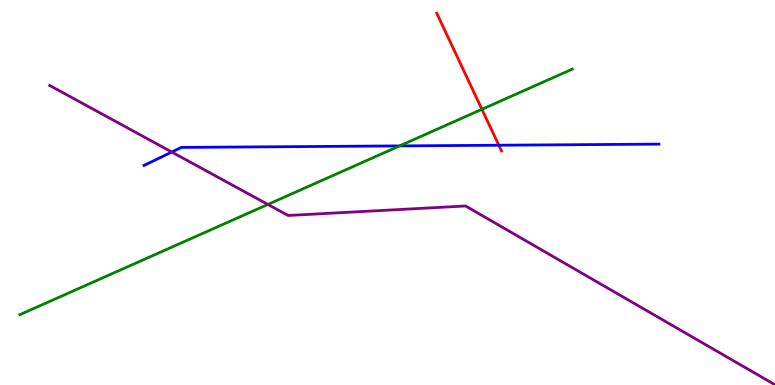[{'lines': ['blue', 'red'], 'intersections': [{'x': 6.44, 'y': 6.23}]}, {'lines': ['green', 'red'], 'intersections': [{'x': 6.22, 'y': 7.16}]}, {'lines': ['purple', 'red'], 'intersections': []}, {'lines': ['blue', 'green'], 'intersections': [{'x': 5.16, 'y': 6.21}]}, {'lines': ['blue', 'purple'], 'intersections': [{'x': 2.22, 'y': 6.05}]}, {'lines': ['green', 'purple'], 'intersections': [{'x': 3.46, 'y': 4.69}]}]